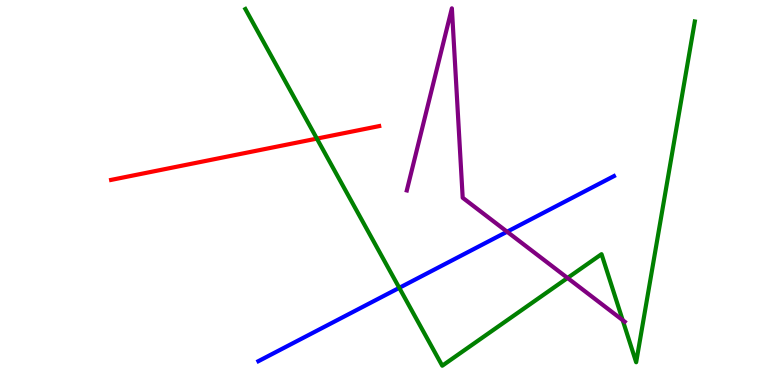[{'lines': ['blue', 'red'], 'intersections': []}, {'lines': ['green', 'red'], 'intersections': [{'x': 4.09, 'y': 6.4}]}, {'lines': ['purple', 'red'], 'intersections': []}, {'lines': ['blue', 'green'], 'intersections': [{'x': 5.15, 'y': 2.52}]}, {'lines': ['blue', 'purple'], 'intersections': [{'x': 6.54, 'y': 3.98}]}, {'lines': ['green', 'purple'], 'intersections': [{'x': 7.32, 'y': 2.78}, {'x': 8.03, 'y': 1.68}]}]